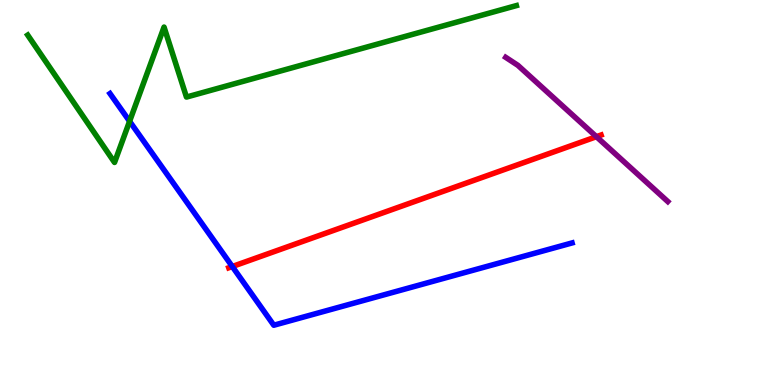[{'lines': ['blue', 'red'], 'intersections': [{'x': 3.0, 'y': 3.08}]}, {'lines': ['green', 'red'], 'intersections': []}, {'lines': ['purple', 'red'], 'intersections': [{'x': 7.7, 'y': 6.45}]}, {'lines': ['blue', 'green'], 'intersections': [{'x': 1.67, 'y': 6.85}]}, {'lines': ['blue', 'purple'], 'intersections': []}, {'lines': ['green', 'purple'], 'intersections': []}]